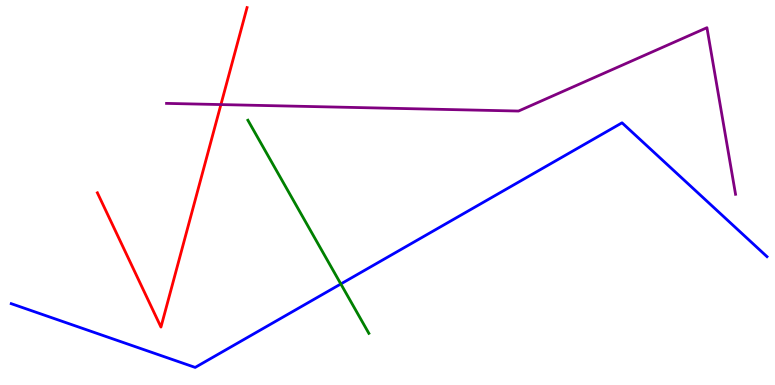[{'lines': ['blue', 'red'], 'intersections': []}, {'lines': ['green', 'red'], 'intersections': []}, {'lines': ['purple', 'red'], 'intersections': [{'x': 2.85, 'y': 7.28}]}, {'lines': ['blue', 'green'], 'intersections': [{'x': 4.4, 'y': 2.62}]}, {'lines': ['blue', 'purple'], 'intersections': []}, {'lines': ['green', 'purple'], 'intersections': []}]